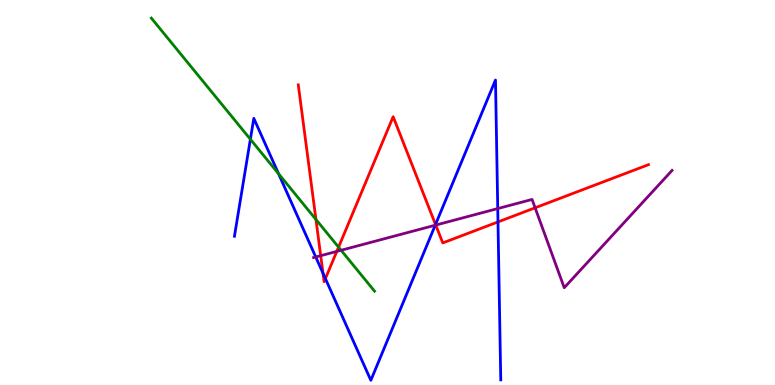[{'lines': ['blue', 'red'], 'intersections': [{'x': 4.17, 'y': 2.9}, {'x': 4.2, 'y': 2.76}, {'x': 5.62, 'y': 4.17}, {'x': 6.43, 'y': 4.24}]}, {'lines': ['green', 'red'], 'intersections': [{'x': 4.08, 'y': 4.3}, {'x': 4.37, 'y': 3.58}]}, {'lines': ['purple', 'red'], 'intersections': [{'x': 4.14, 'y': 3.36}, {'x': 4.35, 'y': 3.47}, {'x': 5.62, 'y': 4.15}, {'x': 6.9, 'y': 4.6}]}, {'lines': ['blue', 'green'], 'intersections': [{'x': 3.23, 'y': 6.38}, {'x': 3.59, 'y': 5.49}]}, {'lines': ['blue', 'purple'], 'intersections': [{'x': 4.07, 'y': 3.32}, {'x': 5.62, 'y': 4.15}, {'x': 6.42, 'y': 4.58}]}, {'lines': ['green', 'purple'], 'intersections': [{'x': 4.4, 'y': 3.5}]}]